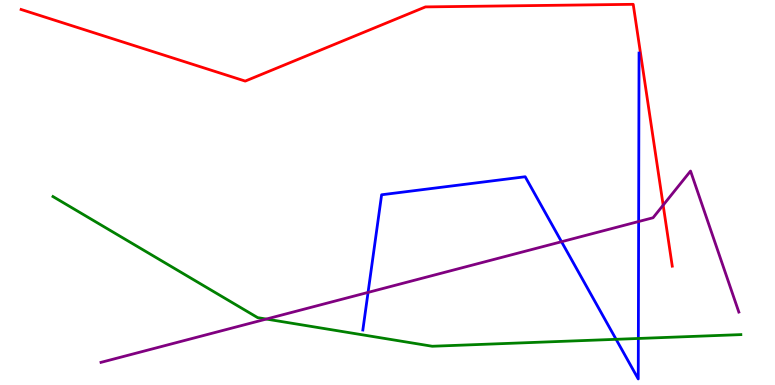[{'lines': ['blue', 'red'], 'intersections': []}, {'lines': ['green', 'red'], 'intersections': []}, {'lines': ['purple', 'red'], 'intersections': [{'x': 8.56, 'y': 4.67}]}, {'lines': ['blue', 'green'], 'intersections': [{'x': 7.95, 'y': 1.19}, {'x': 8.24, 'y': 1.21}]}, {'lines': ['blue', 'purple'], 'intersections': [{'x': 4.75, 'y': 2.41}, {'x': 7.25, 'y': 3.72}, {'x': 8.24, 'y': 4.25}]}, {'lines': ['green', 'purple'], 'intersections': [{'x': 3.44, 'y': 1.71}]}]